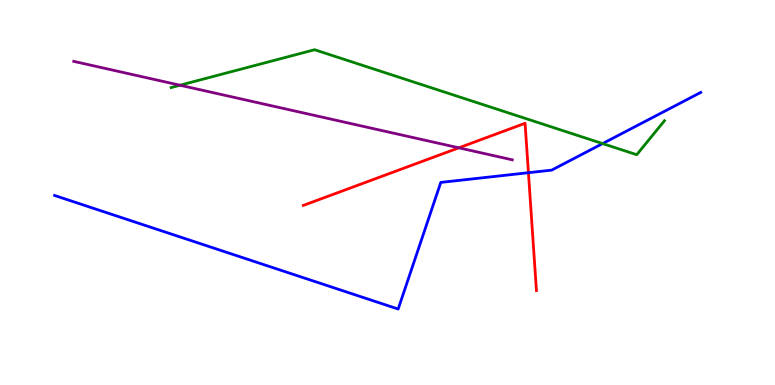[{'lines': ['blue', 'red'], 'intersections': [{'x': 6.82, 'y': 5.51}]}, {'lines': ['green', 'red'], 'intersections': []}, {'lines': ['purple', 'red'], 'intersections': [{'x': 5.92, 'y': 6.16}]}, {'lines': ['blue', 'green'], 'intersections': [{'x': 7.78, 'y': 6.27}]}, {'lines': ['blue', 'purple'], 'intersections': []}, {'lines': ['green', 'purple'], 'intersections': [{'x': 2.32, 'y': 7.79}]}]